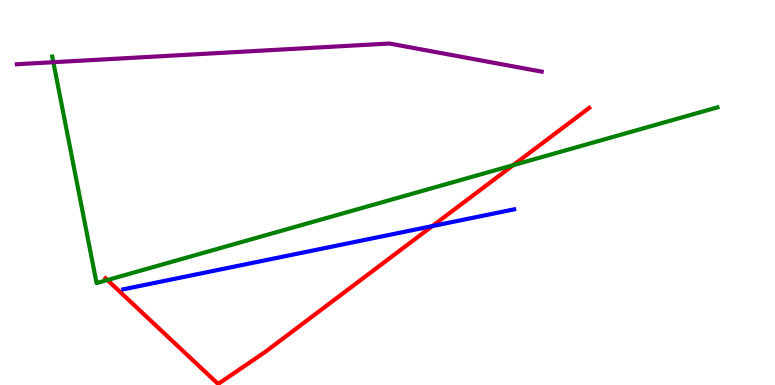[{'lines': ['blue', 'red'], 'intersections': [{'x': 5.58, 'y': 4.13}]}, {'lines': ['green', 'red'], 'intersections': [{'x': 1.39, 'y': 2.73}, {'x': 6.62, 'y': 5.71}]}, {'lines': ['purple', 'red'], 'intersections': []}, {'lines': ['blue', 'green'], 'intersections': []}, {'lines': ['blue', 'purple'], 'intersections': []}, {'lines': ['green', 'purple'], 'intersections': [{'x': 0.689, 'y': 8.38}]}]